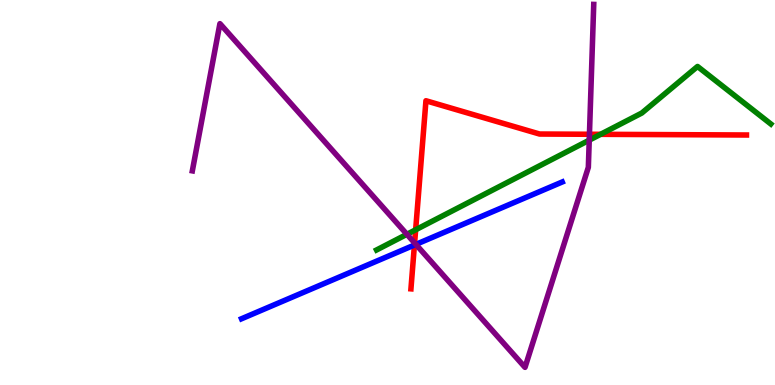[{'lines': ['blue', 'red'], 'intersections': [{'x': 5.35, 'y': 3.64}]}, {'lines': ['green', 'red'], 'intersections': [{'x': 5.36, 'y': 4.03}, {'x': 7.75, 'y': 6.51}]}, {'lines': ['purple', 'red'], 'intersections': [{'x': 5.35, 'y': 3.69}, {'x': 7.61, 'y': 6.51}]}, {'lines': ['blue', 'green'], 'intersections': []}, {'lines': ['blue', 'purple'], 'intersections': [{'x': 5.37, 'y': 3.65}]}, {'lines': ['green', 'purple'], 'intersections': [{'x': 5.25, 'y': 3.91}, {'x': 7.6, 'y': 6.36}]}]